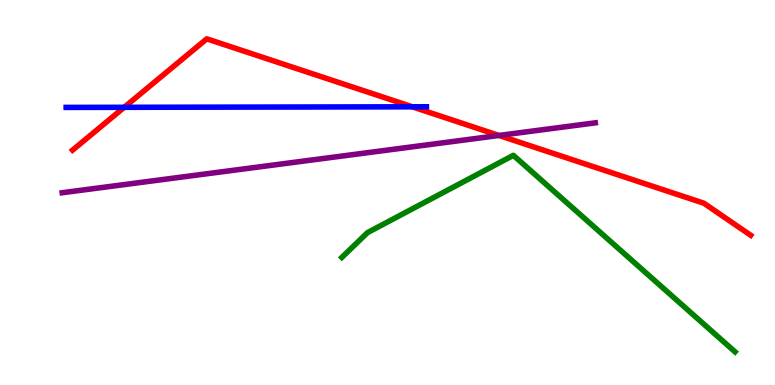[{'lines': ['blue', 'red'], 'intersections': [{'x': 1.6, 'y': 7.21}, {'x': 5.32, 'y': 7.23}]}, {'lines': ['green', 'red'], 'intersections': []}, {'lines': ['purple', 'red'], 'intersections': [{'x': 6.44, 'y': 6.48}]}, {'lines': ['blue', 'green'], 'intersections': []}, {'lines': ['blue', 'purple'], 'intersections': []}, {'lines': ['green', 'purple'], 'intersections': []}]